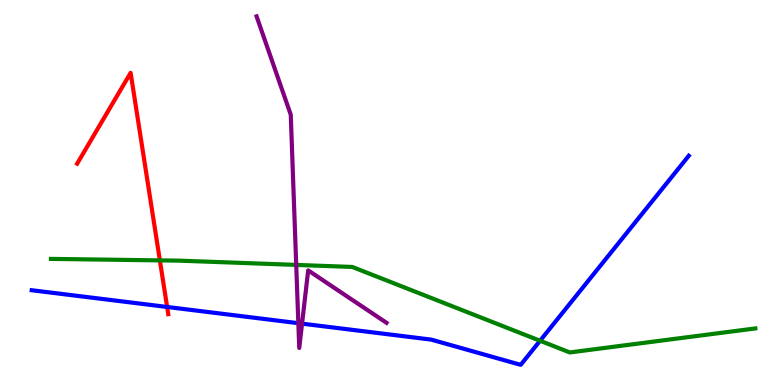[{'lines': ['blue', 'red'], 'intersections': [{'x': 2.16, 'y': 2.03}]}, {'lines': ['green', 'red'], 'intersections': [{'x': 2.06, 'y': 3.24}]}, {'lines': ['purple', 'red'], 'intersections': []}, {'lines': ['blue', 'green'], 'intersections': [{'x': 6.97, 'y': 1.15}]}, {'lines': ['blue', 'purple'], 'intersections': [{'x': 3.85, 'y': 1.61}, {'x': 3.9, 'y': 1.59}]}, {'lines': ['green', 'purple'], 'intersections': [{'x': 3.82, 'y': 3.12}]}]